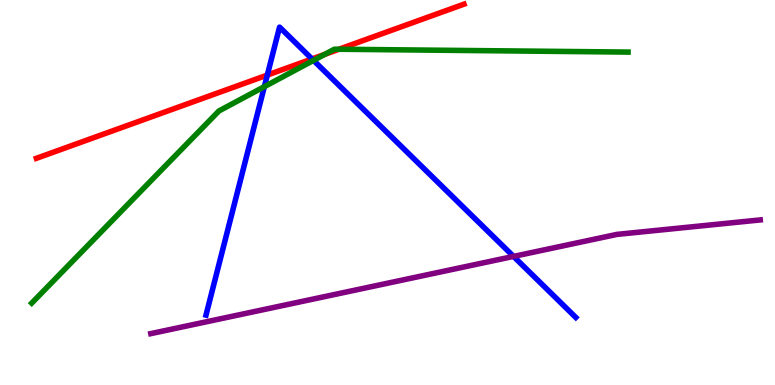[{'lines': ['blue', 'red'], 'intersections': [{'x': 3.45, 'y': 8.05}, {'x': 4.03, 'y': 8.47}]}, {'lines': ['green', 'red'], 'intersections': [{'x': 4.19, 'y': 8.59}, {'x': 4.37, 'y': 8.72}]}, {'lines': ['purple', 'red'], 'intersections': []}, {'lines': ['blue', 'green'], 'intersections': [{'x': 3.41, 'y': 7.75}, {'x': 4.05, 'y': 8.43}]}, {'lines': ['blue', 'purple'], 'intersections': [{'x': 6.63, 'y': 3.34}]}, {'lines': ['green', 'purple'], 'intersections': []}]